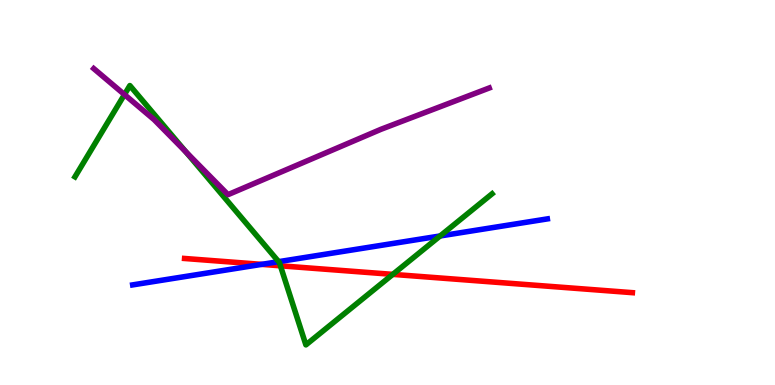[{'lines': ['blue', 'red'], 'intersections': [{'x': 3.38, 'y': 3.13}]}, {'lines': ['green', 'red'], 'intersections': [{'x': 3.62, 'y': 3.1}, {'x': 5.07, 'y': 2.87}]}, {'lines': ['purple', 'red'], 'intersections': []}, {'lines': ['blue', 'green'], 'intersections': [{'x': 3.6, 'y': 3.2}, {'x': 5.68, 'y': 3.87}]}, {'lines': ['blue', 'purple'], 'intersections': []}, {'lines': ['green', 'purple'], 'intersections': [{'x': 1.61, 'y': 7.54}, {'x': 2.4, 'y': 6.05}]}]